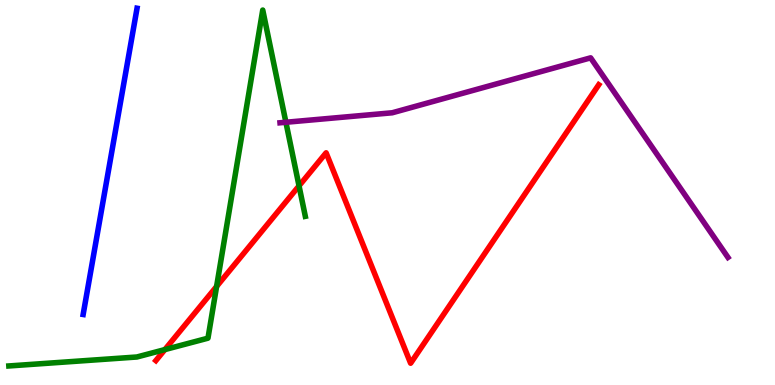[{'lines': ['blue', 'red'], 'intersections': []}, {'lines': ['green', 'red'], 'intersections': [{'x': 2.13, 'y': 0.92}, {'x': 2.79, 'y': 2.56}, {'x': 3.86, 'y': 5.17}]}, {'lines': ['purple', 'red'], 'intersections': []}, {'lines': ['blue', 'green'], 'intersections': []}, {'lines': ['blue', 'purple'], 'intersections': []}, {'lines': ['green', 'purple'], 'intersections': [{'x': 3.69, 'y': 6.82}]}]